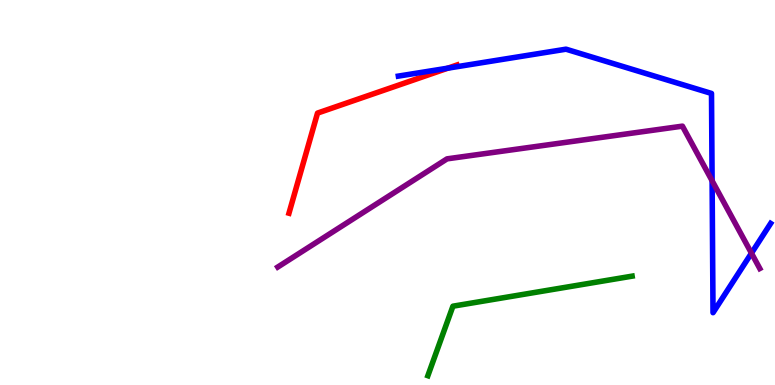[{'lines': ['blue', 'red'], 'intersections': [{'x': 5.78, 'y': 8.23}]}, {'lines': ['green', 'red'], 'intersections': []}, {'lines': ['purple', 'red'], 'intersections': []}, {'lines': ['blue', 'green'], 'intersections': []}, {'lines': ['blue', 'purple'], 'intersections': [{'x': 9.19, 'y': 5.31}, {'x': 9.7, 'y': 3.42}]}, {'lines': ['green', 'purple'], 'intersections': []}]